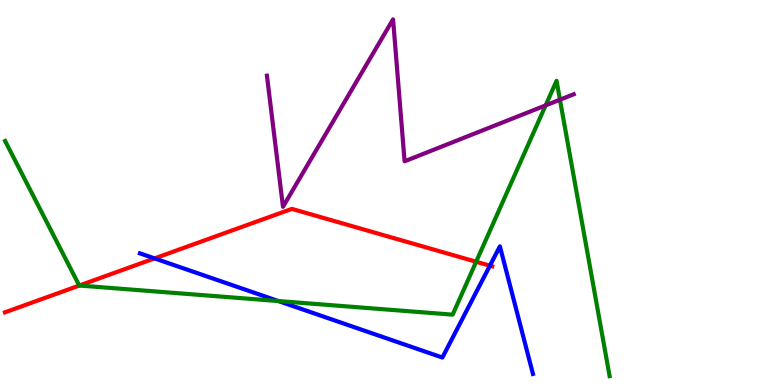[{'lines': ['blue', 'red'], 'intersections': [{'x': 1.99, 'y': 3.29}, {'x': 6.32, 'y': 3.1}]}, {'lines': ['green', 'red'], 'intersections': [{'x': 1.02, 'y': 2.58}, {'x': 6.14, 'y': 3.2}]}, {'lines': ['purple', 'red'], 'intersections': []}, {'lines': ['blue', 'green'], 'intersections': [{'x': 3.59, 'y': 2.18}]}, {'lines': ['blue', 'purple'], 'intersections': []}, {'lines': ['green', 'purple'], 'intersections': [{'x': 7.04, 'y': 7.26}, {'x': 7.23, 'y': 7.41}]}]